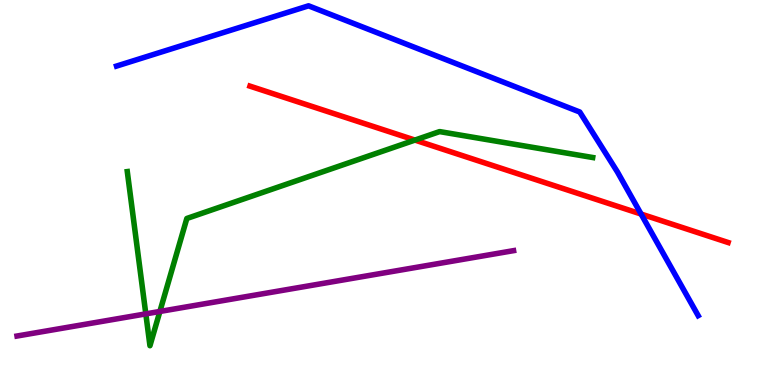[{'lines': ['blue', 'red'], 'intersections': [{'x': 8.27, 'y': 4.44}]}, {'lines': ['green', 'red'], 'intersections': [{'x': 5.35, 'y': 6.36}]}, {'lines': ['purple', 'red'], 'intersections': []}, {'lines': ['blue', 'green'], 'intersections': []}, {'lines': ['blue', 'purple'], 'intersections': []}, {'lines': ['green', 'purple'], 'intersections': [{'x': 1.88, 'y': 1.85}, {'x': 2.06, 'y': 1.91}]}]